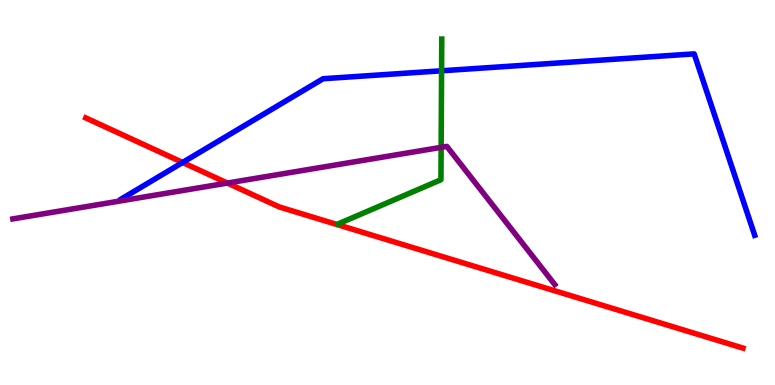[{'lines': ['blue', 'red'], 'intersections': [{'x': 2.36, 'y': 5.78}]}, {'lines': ['green', 'red'], 'intersections': []}, {'lines': ['purple', 'red'], 'intersections': [{'x': 2.93, 'y': 5.25}]}, {'lines': ['blue', 'green'], 'intersections': [{'x': 5.7, 'y': 8.16}]}, {'lines': ['blue', 'purple'], 'intersections': []}, {'lines': ['green', 'purple'], 'intersections': [{'x': 5.69, 'y': 6.17}]}]